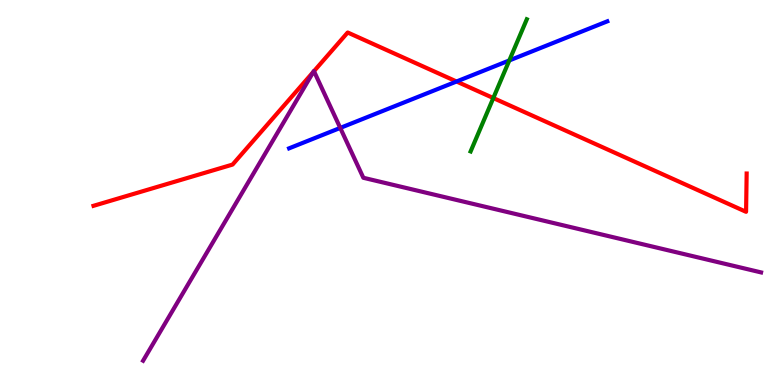[{'lines': ['blue', 'red'], 'intersections': [{'x': 5.89, 'y': 7.88}]}, {'lines': ['green', 'red'], 'intersections': [{'x': 6.37, 'y': 7.45}]}, {'lines': ['purple', 'red'], 'intersections': [{'x': 4.04, 'y': 8.14}, {'x': 4.05, 'y': 8.15}]}, {'lines': ['blue', 'green'], 'intersections': [{'x': 6.57, 'y': 8.43}]}, {'lines': ['blue', 'purple'], 'intersections': [{'x': 4.39, 'y': 6.68}]}, {'lines': ['green', 'purple'], 'intersections': []}]